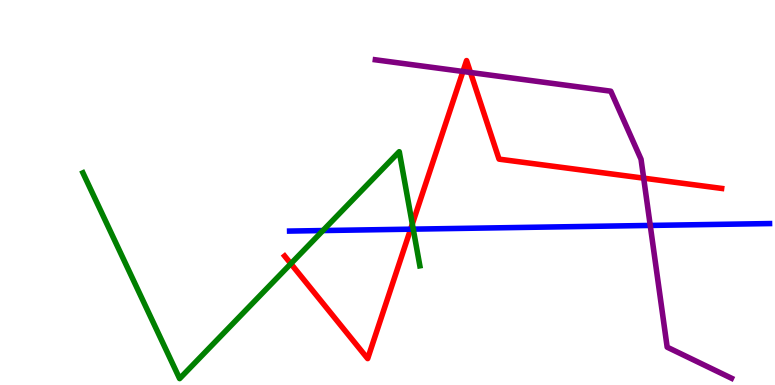[{'lines': ['blue', 'red'], 'intersections': [{'x': 5.3, 'y': 4.05}]}, {'lines': ['green', 'red'], 'intersections': [{'x': 3.75, 'y': 3.15}, {'x': 5.32, 'y': 4.18}]}, {'lines': ['purple', 'red'], 'intersections': [{'x': 5.97, 'y': 8.14}, {'x': 6.07, 'y': 8.12}, {'x': 8.31, 'y': 5.37}]}, {'lines': ['blue', 'green'], 'intersections': [{'x': 4.17, 'y': 4.01}, {'x': 5.33, 'y': 4.05}]}, {'lines': ['blue', 'purple'], 'intersections': [{'x': 8.39, 'y': 4.14}]}, {'lines': ['green', 'purple'], 'intersections': []}]